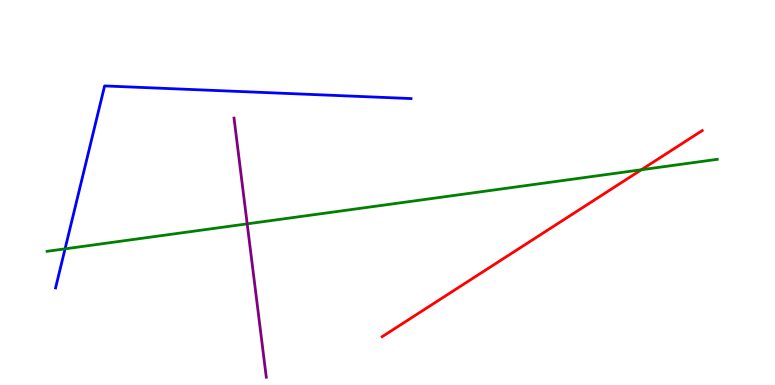[{'lines': ['blue', 'red'], 'intersections': []}, {'lines': ['green', 'red'], 'intersections': [{'x': 8.28, 'y': 5.59}]}, {'lines': ['purple', 'red'], 'intersections': []}, {'lines': ['blue', 'green'], 'intersections': [{'x': 0.839, 'y': 3.54}]}, {'lines': ['blue', 'purple'], 'intersections': []}, {'lines': ['green', 'purple'], 'intersections': [{'x': 3.19, 'y': 4.19}]}]